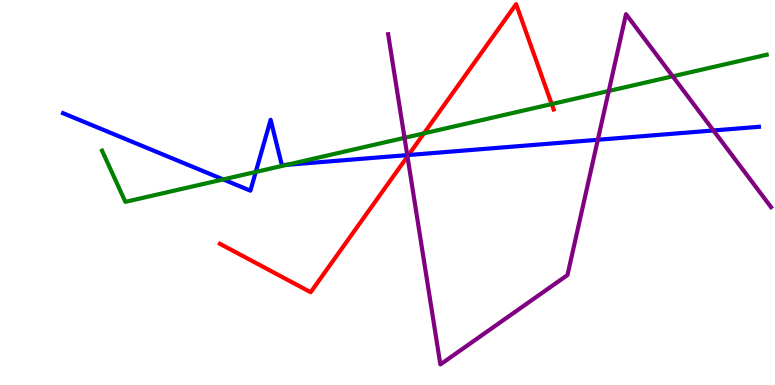[{'lines': ['blue', 'red'], 'intersections': [{'x': 5.27, 'y': 5.97}]}, {'lines': ['green', 'red'], 'intersections': [{'x': 5.47, 'y': 6.54}, {'x': 7.12, 'y': 7.3}]}, {'lines': ['purple', 'red'], 'intersections': [{'x': 5.26, 'y': 5.94}]}, {'lines': ['blue', 'green'], 'intersections': [{'x': 2.88, 'y': 5.34}, {'x': 3.3, 'y': 5.53}, {'x': 3.7, 'y': 5.72}]}, {'lines': ['blue', 'purple'], 'intersections': [{'x': 5.25, 'y': 5.97}, {'x': 7.71, 'y': 6.37}, {'x': 9.21, 'y': 6.61}]}, {'lines': ['green', 'purple'], 'intersections': [{'x': 5.22, 'y': 6.42}, {'x': 7.86, 'y': 7.64}, {'x': 8.68, 'y': 8.02}]}]